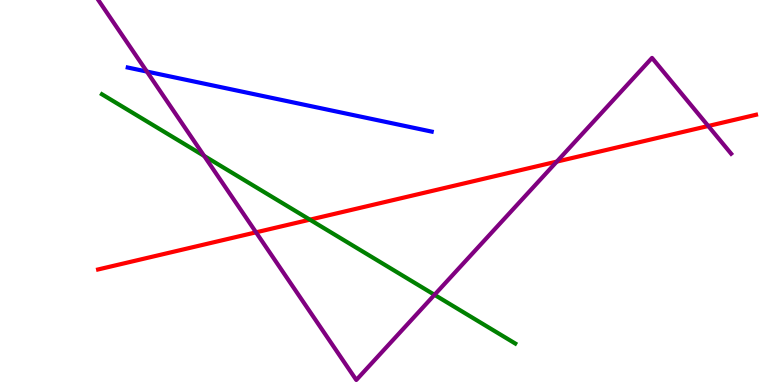[{'lines': ['blue', 'red'], 'intersections': []}, {'lines': ['green', 'red'], 'intersections': [{'x': 4.0, 'y': 4.29}]}, {'lines': ['purple', 'red'], 'intersections': [{'x': 3.3, 'y': 3.97}, {'x': 7.18, 'y': 5.8}, {'x': 9.14, 'y': 6.73}]}, {'lines': ['blue', 'green'], 'intersections': []}, {'lines': ['blue', 'purple'], 'intersections': [{'x': 1.9, 'y': 8.14}]}, {'lines': ['green', 'purple'], 'intersections': [{'x': 2.63, 'y': 5.95}, {'x': 5.61, 'y': 2.34}]}]